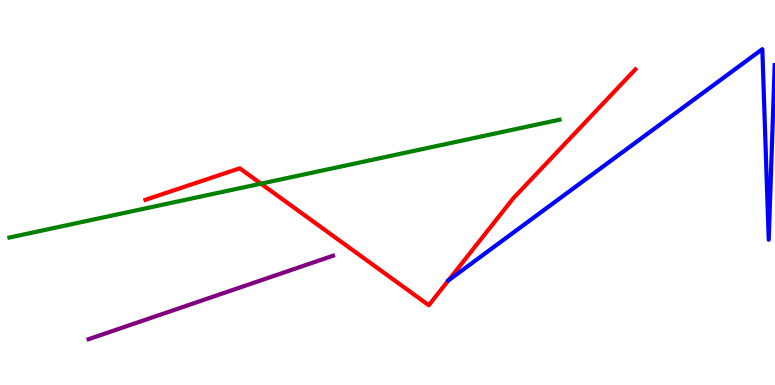[{'lines': ['blue', 'red'], 'intersections': [{'x': 5.79, 'y': 2.71}]}, {'lines': ['green', 'red'], 'intersections': [{'x': 3.37, 'y': 5.23}]}, {'lines': ['purple', 'red'], 'intersections': []}, {'lines': ['blue', 'green'], 'intersections': []}, {'lines': ['blue', 'purple'], 'intersections': []}, {'lines': ['green', 'purple'], 'intersections': []}]